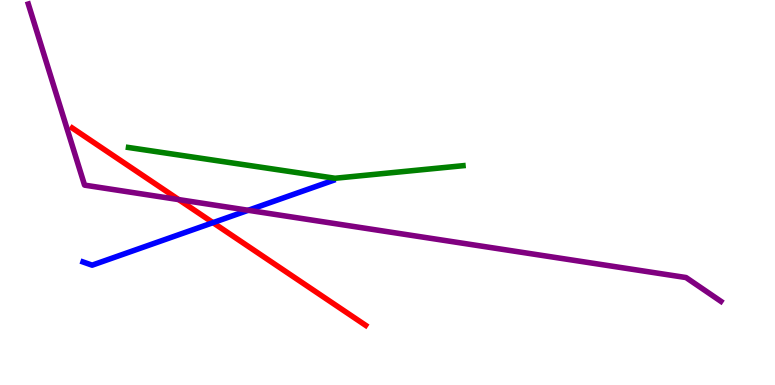[{'lines': ['blue', 'red'], 'intersections': [{'x': 2.75, 'y': 4.22}]}, {'lines': ['green', 'red'], 'intersections': []}, {'lines': ['purple', 'red'], 'intersections': [{'x': 2.31, 'y': 4.82}]}, {'lines': ['blue', 'green'], 'intersections': []}, {'lines': ['blue', 'purple'], 'intersections': [{'x': 3.2, 'y': 4.54}]}, {'lines': ['green', 'purple'], 'intersections': []}]